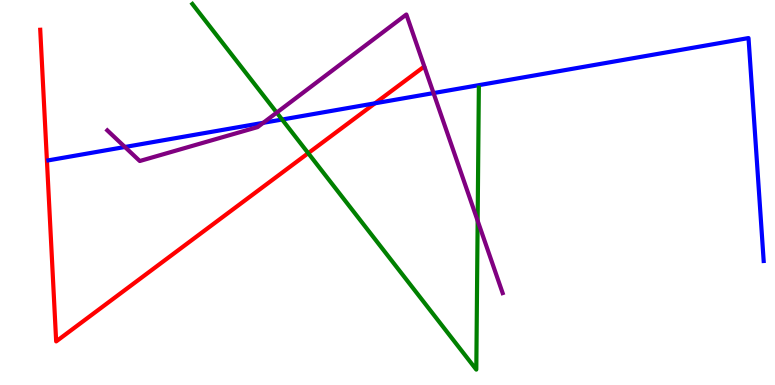[{'lines': ['blue', 'red'], 'intersections': [{'x': 4.84, 'y': 7.32}]}, {'lines': ['green', 'red'], 'intersections': [{'x': 3.98, 'y': 6.02}]}, {'lines': ['purple', 'red'], 'intersections': []}, {'lines': ['blue', 'green'], 'intersections': [{'x': 3.64, 'y': 6.9}]}, {'lines': ['blue', 'purple'], 'intersections': [{'x': 1.61, 'y': 6.18}, {'x': 3.4, 'y': 6.81}, {'x': 5.59, 'y': 7.58}]}, {'lines': ['green', 'purple'], 'intersections': [{'x': 3.57, 'y': 7.08}, {'x': 6.16, 'y': 4.27}]}]